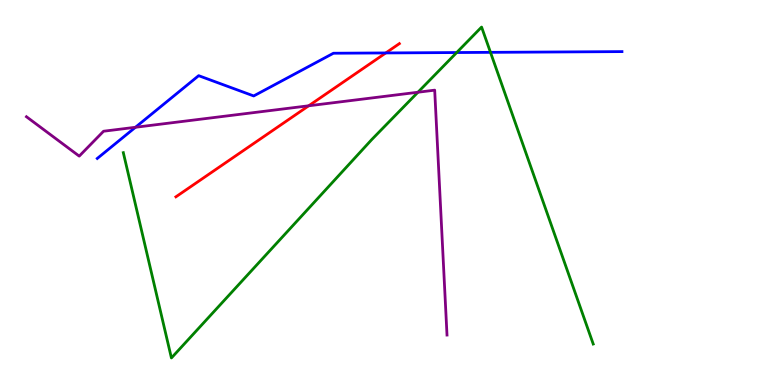[{'lines': ['blue', 'red'], 'intersections': [{'x': 4.98, 'y': 8.62}]}, {'lines': ['green', 'red'], 'intersections': []}, {'lines': ['purple', 'red'], 'intersections': [{'x': 3.98, 'y': 7.25}]}, {'lines': ['blue', 'green'], 'intersections': [{'x': 5.89, 'y': 8.64}, {'x': 6.33, 'y': 8.64}]}, {'lines': ['blue', 'purple'], 'intersections': [{'x': 1.75, 'y': 6.69}]}, {'lines': ['green', 'purple'], 'intersections': [{'x': 5.39, 'y': 7.6}]}]